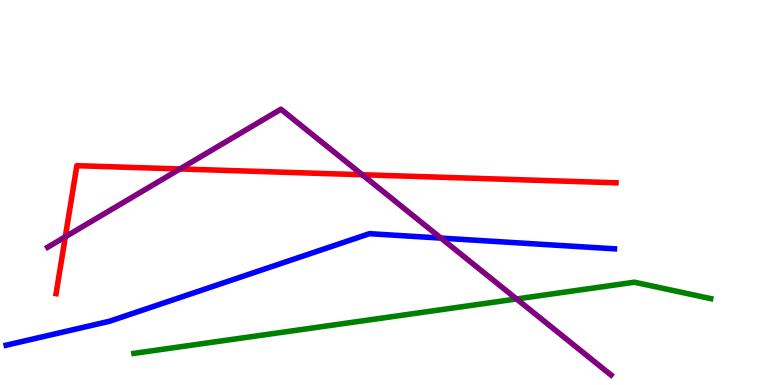[{'lines': ['blue', 'red'], 'intersections': []}, {'lines': ['green', 'red'], 'intersections': []}, {'lines': ['purple', 'red'], 'intersections': [{'x': 0.843, 'y': 3.85}, {'x': 2.32, 'y': 5.61}, {'x': 4.67, 'y': 5.46}]}, {'lines': ['blue', 'green'], 'intersections': []}, {'lines': ['blue', 'purple'], 'intersections': [{'x': 5.69, 'y': 3.82}]}, {'lines': ['green', 'purple'], 'intersections': [{'x': 6.67, 'y': 2.23}]}]